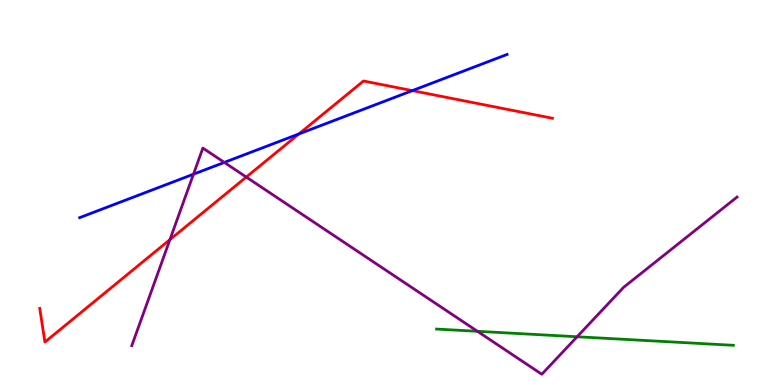[{'lines': ['blue', 'red'], 'intersections': [{'x': 3.86, 'y': 6.52}, {'x': 5.32, 'y': 7.65}]}, {'lines': ['green', 'red'], 'intersections': []}, {'lines': ['purple', 'red'], 'intersections': [{'x': 2.19, 'y': 3.78}, {'x': 3.18, 'y': 5.4}]}, {'lines': ['blue', 'green'], 'intersections': []}, {'lines': ['blue', 'purple'], 'intersections': [{'x': 2.5, 'y': 5.48}, {'x': 2.89, 'y': 5.78}]}, {'lines': ['green', 'purple'], 'intersections': [{'x': 6.16, 'y': 1.39}, {'x': 7.45, 'y': 1.25}]}]